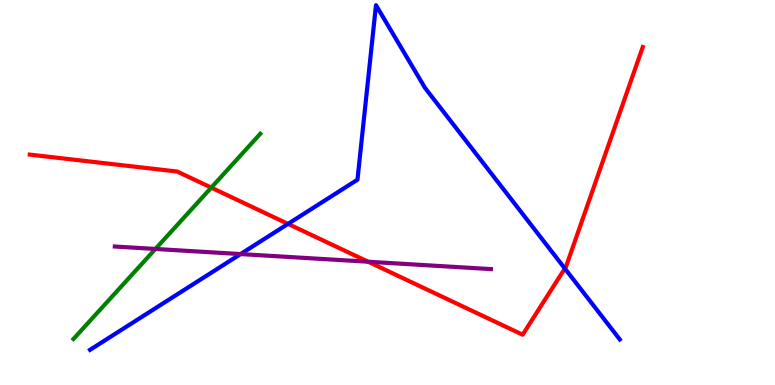[{'lines': ['blue', 'red'], 'intersections': [{'x': 3.72, 'y': 4.18}, {'x': 7.29, 'y': 3.03}]}, {'lines': ['green', 'red'], 'intersections': [{'x': 2.73, 'y': 5.13}]}, {'lines': ['purple', 'red'], 'intersections': [{'x': 4.75, 'y': 3.2}]}, {'lines': ['blue', 'green'], 'intersections': []}, {'lines': ['blue', 'purple'], 'intersections': [{'x': 3.1, 'y': 3.4}]}, {'lines': ['green', 'purple'], 'intersections': [{'x': 2.01, 'y': 3.53}]}]